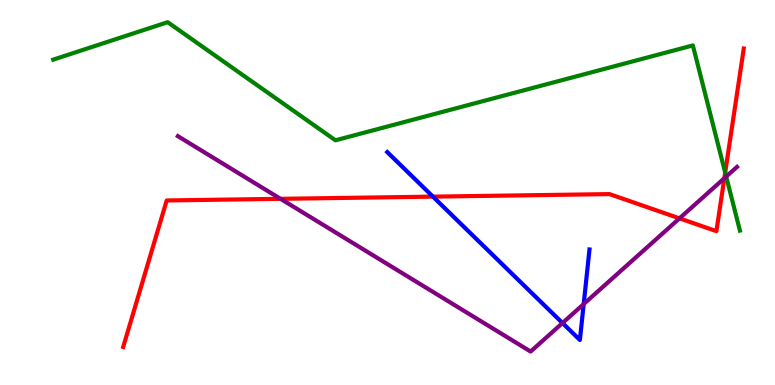[{'lines': ['blue', 'red'], 'intersections': [{'x': 5.59, 'y': 4.89}]}, {'lines': ['green', 'red'], 'intersections': [{'x': 9.36, 'y': 5.52}]}, {'lines': ['purple', 'red'], 'intersections': [{'x': 3.62, 'y': 4.84}, {'x': 8.77, 'y': 4.33}, {'x': 9.35, 'y': 5.37}]}, {'lines': ['blue', 'green'], 'intersections': []}, {'lines': ['blue', 'purple'], 'intersections': [{'x': 7.26, 'y': 1.61}, {'x': 7.53, 'y': 2.1}]}, {'lines': ['green', 'purple'], 'intersections': [{'x': 9.37, 'y': 5.41}]}]